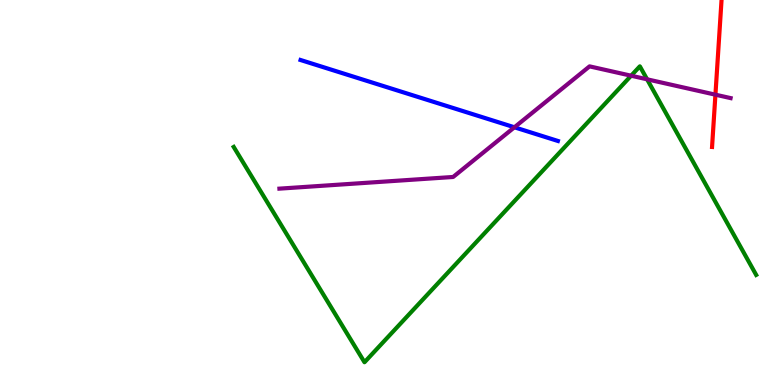[{'lines': ['blue', 'red'], 'intersections': []}, {'lines': ['green', 'red'], 'intersections': []}, {'lines': ['purple', 'red'], 'intersections': [{'x': 9.23, 'y': 7.54}]}, {'lines': ['blue', 'green'], 'intersections': []}, {'lines': ['blue', 'purple'], 'intersections': [{'x': 6.64, 'y': 6.69}]}, {'lines': ['green', 'purple'], 'intersections': [{'x': 8.14, 'y': 8.03}, {'x': 8.35, 'y': 7.94}]}]